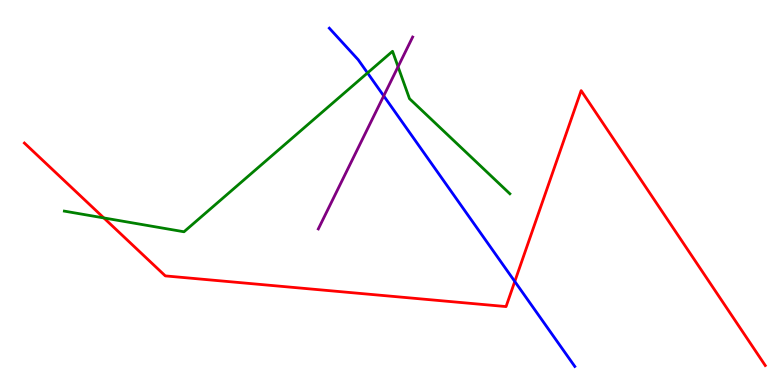[{'lines': ['blue', 'red'], 'intersections': [{'x': 6.64, 'y': 2.69}]}, {'lines': ['green', 'red'], 'intersections': [{'x': 1.34, 'y': 4.34}]}, {'lines': ['purple', 'red'], 'intersections': []}, {'lines': ['blue', 'green'], 'intersections': [{'x': 4.74, 'y': 8.11}]}, {'lines': ['blue', 'purple'], 'intersections': [{'x': 4.95, 'y': 7.51}]}, {'lines': ['green', 'purple'], 'intersections': [{'x': 5.14, 'y': 8.27}]}]